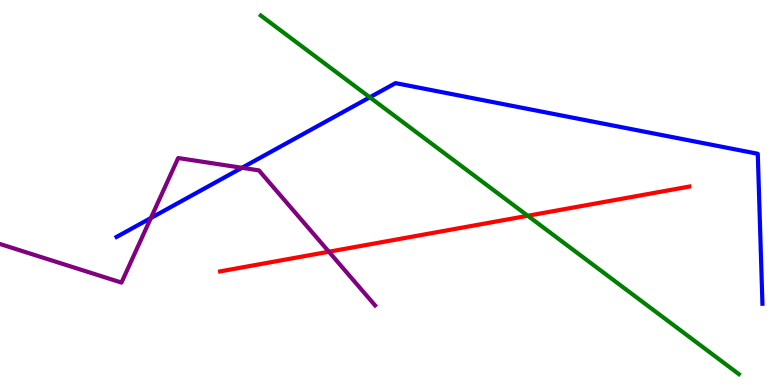[{'lines': ['blue', 'red'], 'intersections': []}, {'lines': ['green', 'red'], 'intersections': [{'x': 6.81, 'y': 4.4}]}, {'lines': ['purple', 'red'], 'intersections': [{'x': 4.24, 'y': 3.46}]}, {'lines': ['blue', 'green'], 'intersections': [{'x': 4.77, 'y': 7.47}]}, {'lines': ['blue', 'purple'], 'intersections': [{'x': 1.95, 'y': 4.34}, {'x': 3.12, 'y': 5.64}]}, {'lines': ['green', 'purple'], 'intersections': []}]